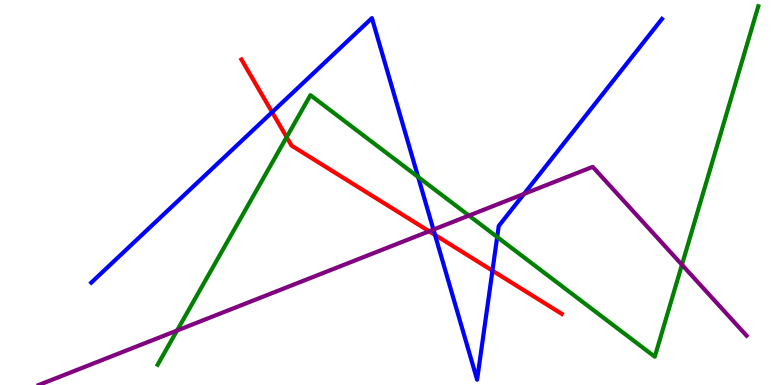[{'lines': ['blue', 'red'], 'intersections': [{'x': 3.51, 'y': 7.09}, {'x': 5.61, 'y': 3.9}, {'x': 6.35, 'y': 2.97}]}, {'lines': ['green', 'red'], 'intersections': [{'x': 3.7, 'y': 6.44}]}, {'lines': ['purple', 'red'], 'intersections': [{'x': 5.54, 'y': 3.99}]}, {'lines': ['blue', 'green'], 'intersections': [{'x': 5.4, 'y': 5.4}, {'x': 6.42, 'y': 3.84}]}, {'lines': ['blue', 'purple'], 'intersections': [{'x': 5.59, 'y': 4.04}, {'x': 6.76, 'y': 4.96}]}, {'lines': ['green', 'purple'], 'intersections': [{'x': 2.28, 'y': 1.41}, {'x': 6.05, 'y': 4.4}, {'x': 8.8, 'y': 3.12}]}]